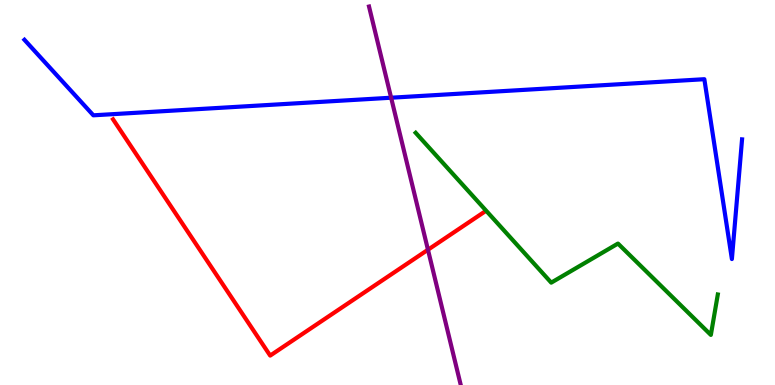[{'lines': ['blue', 'red'], 'intersections': []}, {'lines': ['green', 'red'], 'intersections': []}, {'lines': ['purple', 'red'], 'intersections': [{'x': 5.52, 'y': 3.51}]}, {'lines': ['blue', 'green'], 'intersections': []}, {'lines': ['blue', 'purple'], 'intersections': [{'x': 5.05, 'y': 7.46}]}, {'lines': ['green', 'purple'], 'intersections': []}]